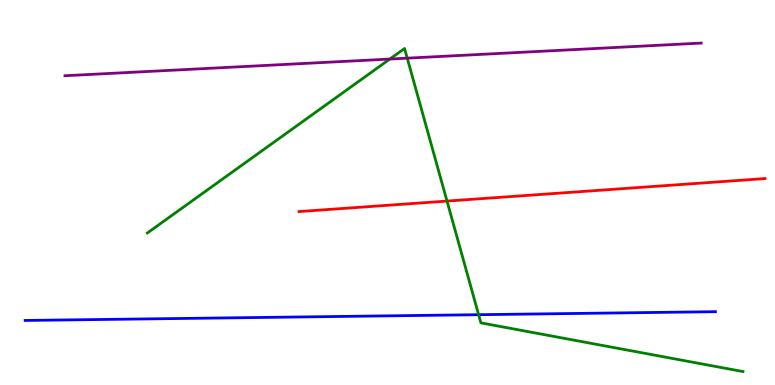[{'lines': ['blue', 'red'], 'intersections': []}, {'lines': ['green', 'red'], 'intersections': [{'x': 5.77, 'y': 4.78}]}, {'lines': ['purple', 'red'], 'intersections': []}, {'lines': ['blue', 'green'], 'intersections': [{'x': 6.18, 'y': 1.83}]}, {'lines': ['blue', 'purple'], 'intersections': []}, {'lines': ['green', 'purple'], 'intersections': [{'x': 5.03, 'y': 8.47}, {'x': 5.25, 'y': 8.49}]}]